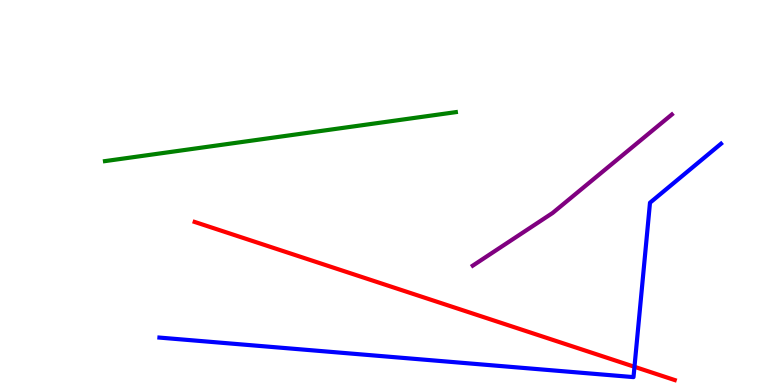[{'lines': ['blue', 'red'], 'intersections': [{'x': 8.19, 'y': 0.473}]}, {'lines': ['green', 'red'], 'intersections': []}, {'lines': ['purple', 'red'], 'intersections': []}, {'lines': ['blue', 'green'], 'intersections': []}, {'lines': ['blue', 'purple'], 'intersections': []}, {'lines': ['green', 'purple'], 'intersections': []}]